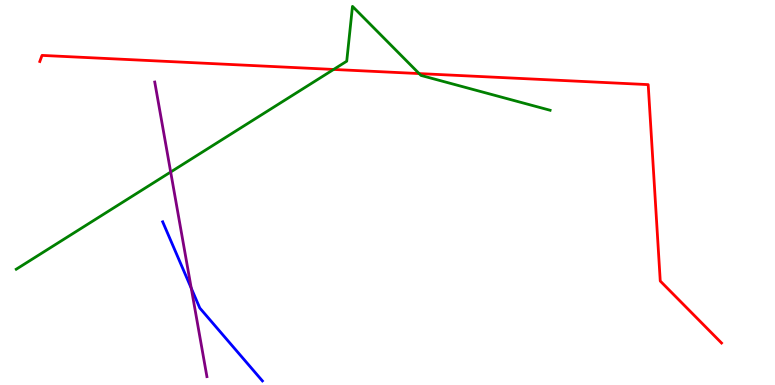[{'lines': ['blue', 'red'], 'intersections': []}, {'lines': ['green', 'red'], 'intersections': [{'x': 4.3, 'y': 8.2}, {'x': 5.41, 'y': 8.09}]}, {'lines': ['purple', 'red'], 'intersections': []}, {'lines': ['blue', 'green'], 'intersections': []}, {'lines': ['blue', 'purple'], 'intersections': [{'x': 2.47, 'y': 2.51}]}, {'lines': ['green', 'purple'], 'intersections': [{'x': 2.2, 'y': 5.53}]}]